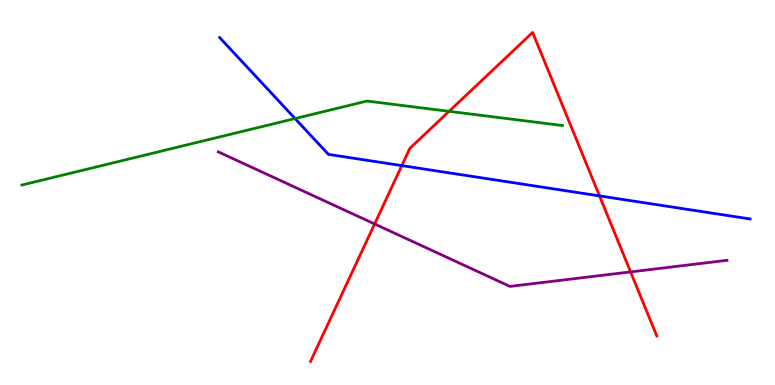[{'lines': ['blue', 'red'], 'intersections': [{'x': 5.18, 'y': 5.7}, {'x': 7.74, 'y': 4.91}]}, {'lines': ['green', 'red'], 'intersections': [{'x': 5.79, 'y': 7.11}]}, {'lines': ['purple', 'red'], 'intersections': [{'x': 4.83, 'y': 4.18}, {'x': 8.14, 'y': 2.94}]}, {'lines': ['blue', 'green'], 'intersections': [{'x': 3.81, 'y': 6.92}]}, {'lines': ['blue', 'purple'], 'intersections': []}, {'lines': ['green', 'purple'], 'intersections': []}]